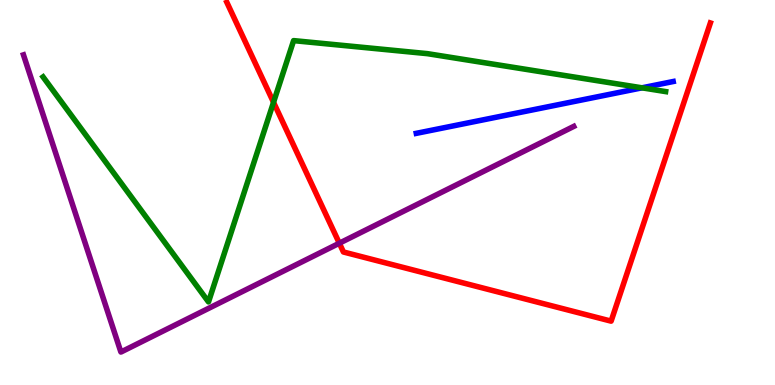[{'lines': ['blue', 'red'], 'intersections': []}, {'lines': ['green', 'red'], 'intersections': [{'x': 3.53, 'y': 7.34}]}, {'lines': ['purple', 'red'], 'intersections': [{'x': 4.38, 'y': 3.68}]}, {'lines': ['blue', 'green'], 'intersections': [{'x': 8.28, 'y': 7.72}]}, {'lines': ['blue', 'purple'], 'intersections': []}, {'lines': ['green', 'purple'], 'intersections': []}]